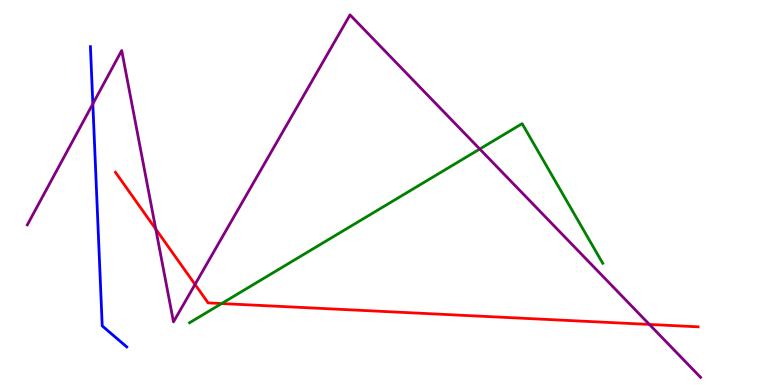[{'lines': ['blue', 'red'], 'intersections': []}, {'lines': ['green', 'red'], 'intersections': [{'x': 2.86, 'y': 2.12}]}, {'lines': ['purple', 'red'], 'intersections': [{'x': 2.01, 'y': 4.05}, {'x': 2.52, 'y': 2.61}, {'x': 8.38, 'y': 1.57}]}, {'lines': ['blue', 'green'], 'intersections': []}, {'lines': ['blue', 'purple'], 'intersections': [{'x': 1.2, 'y': 7.3}]}, {'lines': ['green', 'purple'], 'intersections': [{'x': 6.19, 'y': 6.13}]}]